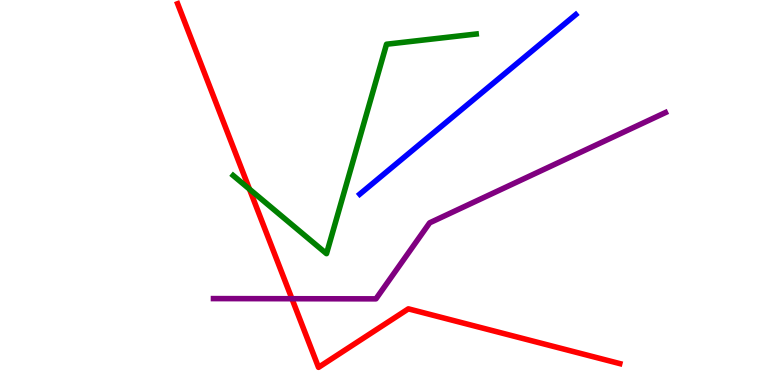[{'lines': ['blue', 'red'], 'intersections': []}, {'lines': ['green', 'red'], 'intersections': [{'x': 3.22, 'y': 5.09}]}, {'lines': ['purple', 'red'], 'intersections': [{'x': 3.77, 'y': 2.24}]}, {'lines': ['blue', 'green'], 'intersections': []}, {'lines': ['blue', 'purple'], 'intersections': []}, {'lines': ['green', 'purple'], 'intersections': []}]